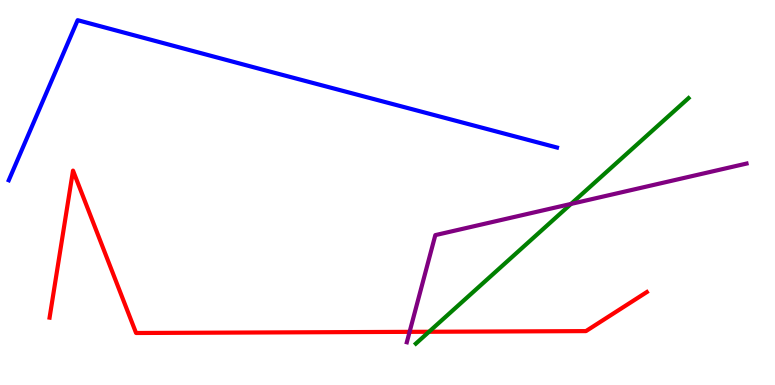[{'lines': ['blue', 'red'], 'intersections': []}, {'lines': ['green', 'red'], 'intersections': [{'x': 5.54, 'y': 1.38}]}, {'lines': ['purple', 'red'], 'intersections': [{'x': 5.29, 'y': 1.38}]}, {'lines': ['blue', 'green'], 'intersections': []}, {'lines': ['blue', 'purple'], 'intersections': []}, {'lines': ['green', 'purple'], 'intersections': [{'x': 7.37, 'y': 4.7}]}]